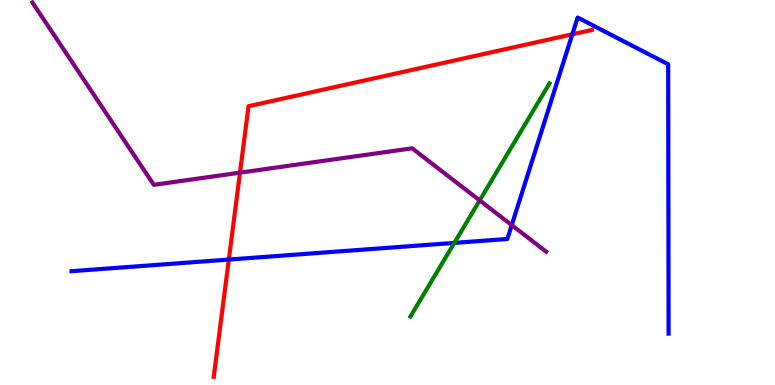[{'lines': ['blue', 'red'], 'intersections': [{'x': 2.95, 'y': 3.26}, {'x': 7.38, 'y': 9.11}]}, {'lines': ['green', 'red'], 'intersections': []}, {'lines': ['purple', 'red'], 'intersections': [{'x': 3.1, 'y': 5.52}]}, {'lines': ['blue', 'green'], 'intersections': [{'x': 5.86, 'y': 3.69}]}, {'lines': ['blue', 'purple'], 'intersections': [{'x': 6.6, 'y': 4.15}]}, {'lines': ['green', 'purple'], 'intersections': [{'x': 6.19, 'y': 4.79}]}]